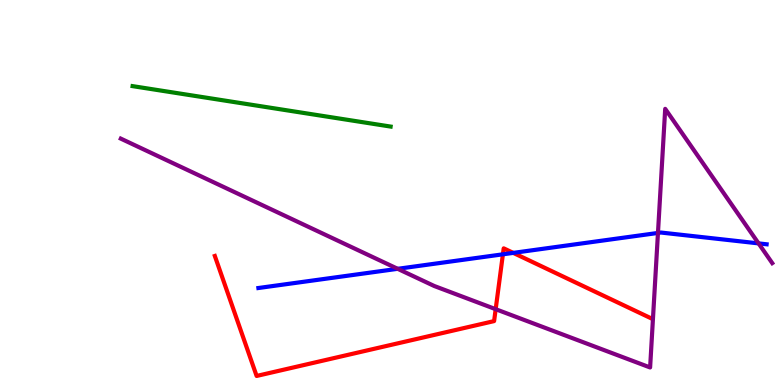[{'lines': ['blue', 'red'], 'intersections': [{'x': 6.49, 'y': 3.39}, {'x': 6.62, 'y': 3.43}]}, {'lines': ['green', 'red'], 'intersections': []}, {'lines': ['purple', 'red'], 'intersections': [{'x': 6.4, 'y': 1.97}]}, {'lines': ['blue', 'green'], 'intersections': []}, {'lines': ['blue', 'purple'], 'intersections': [{'x': 5.13, 'y': 3.02}, {'x': 8.49, 'y': 3.95}, {'x': 9.79, 'y': 3.68}]}, {'lines': ['green', 'purple'], 'intersections': []}]